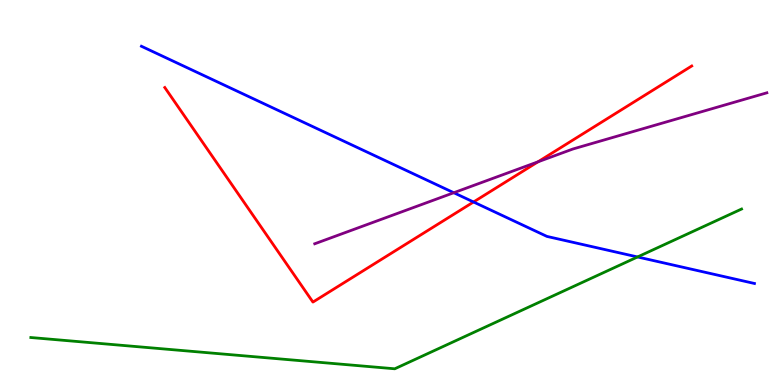[{'lines': ['blue', 'red'], 'intersections': [{'x': 6.11, 'y': 4.75}]}, {'lines': ['green', 'red'], 'intersections': []}, {'lines': ['purple', 'red'], 'intersections': [{'x': 6.94, 'y': 5.8}]}, {'lines': ['blue', 'green'], 'intersections': [{'x': 8.23, 'y': 3.33}]}, {'lines': ['blue', 'purple'], 'intersections': [{'x': 5.86, 'y': 4.99}]}, {'lines': ['green', 'purple'], 'intersections': []}]